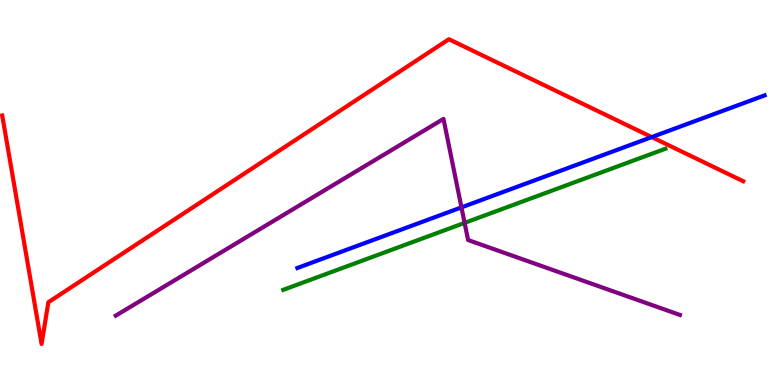[{'lines': ['blue', 'red'], 'intersections': [{'x': 8.41, 'y': 6.44}]}, {'lines': ['green', 'red'], 'intersections': []}, {'lines': ['purple', 'red'], 'intersections': []}, {'lines': ['blue', 'green'], 'intersections': []}, {'lines': ['blue', 'purple'], 'intersections': [{'x': 5.95, 'y': 4.61}]}, {'lines': ['green', 'purple'], 'intersections': [{'x': 5.99, 'y': 4.21}]}]